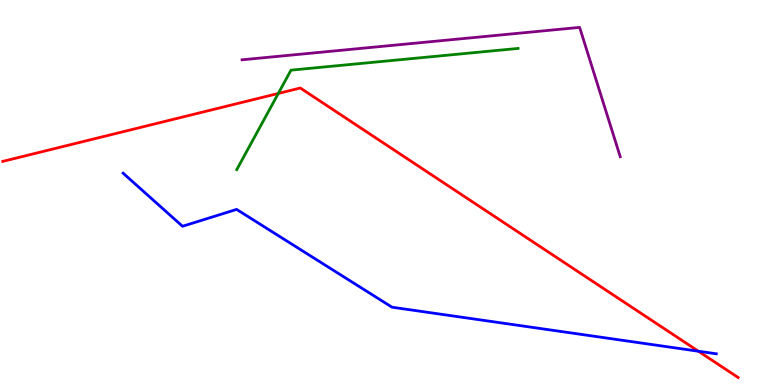[{'lines': ['blue', 'red'], 'intersections': [{'x': 9.01, 'y': 0.877}]}, {'lines': ['green', 'red'], 'intersections': [{'x': 3.59, 'y': 7.57}]}, {'lines': ['purple', 'red'], 'intersections': []}, {'lines': ['blue', 'green'], 'intersections': []}, {'lines': ['blue', 'purple'], 'intersections': []}, {'lines': ['green', 'purple'], 'intersections': []}]